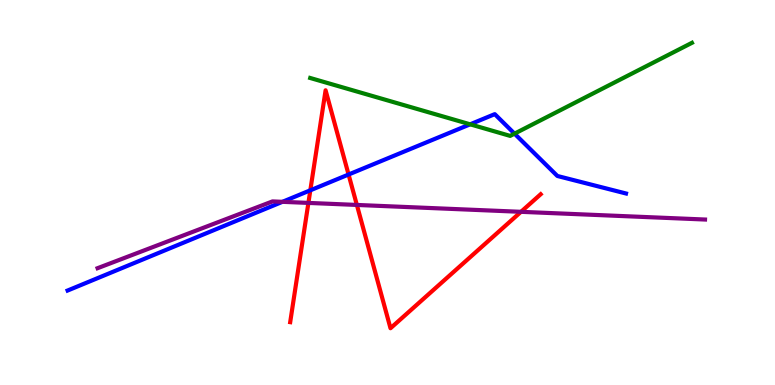[{'lines': ['blue', 'red'], 'intersections': [{'x': 4.0, 'y': 5.06}, {'x': 4.5, 'y': 5.47}]}, {'lines': ['green', 'red'], 'intersections': []}, {'lines': ['purple', 'red'], 'intersections': [{'x': 3.98, 'y': 4.73}, {'x': 4.6, 'y': 4.68}, {'x': 6.72, 'y': 4.5}]}, {'lines': ['blue', 'green'], 'intersections': [{'x': 6.07, 'y': 6.77}, {'x': 6.64, 'y': 6.53}]}, {'lines': ['blue', 'purple'], 'intersections': [{'x': 3.64, 'y': 4.76}]}, {'lines': ['green', 'purple'], 'intersections': []}]